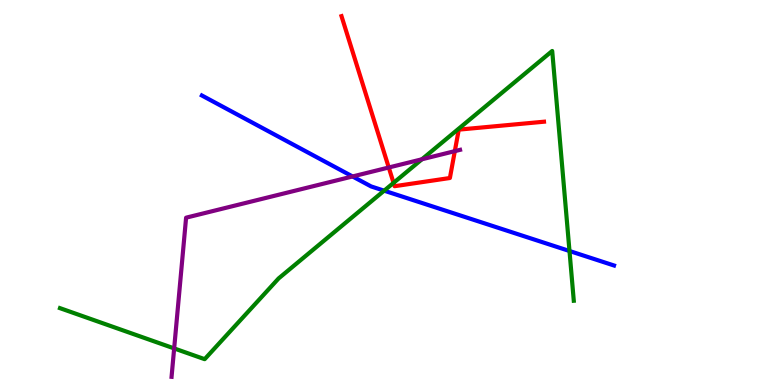[{'lines': ['blue', 'red'], 'intersections': []}, {'lines': ['green', 'red'], 'intersections': [{'x': 5.08, 'y': 5.25}]}, {'lines': ['purple', 'red'], 'intersections': [{'x': 5.02, 'y': 5.65}, {'x': 5.87, 'y': 6.07}]}, {'lines': ['blue', 'green'], 'intersections': [{'x': 4.96, 'y': 5.05}, {'x': 7.35, 'y': 3.48}]}, {'lines': ['blue', 'purple'], 'intersections': [{'x': 4.55, 'y': 5.42}]}, {'lines': ['green', 'purple'], 'intersections': [{'x': 2.25, 'y': 0.95}, {'x': 5.44, 'y': 5.86}]}]